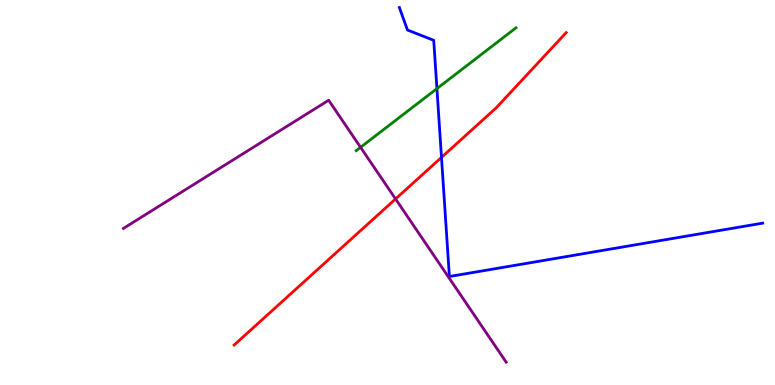[{'lines': ['blue', 'red'], 'intersections': [{'x': 5.7, 'y': 5.91}]}, {'lines': ['green', 'red'], 'intersections': []}, {'lines': ['purple', 'red'], 'intersections': [{'x': 5.1, 'y': 4.83}]}, {'lines': ['blue', 'green'], 'intersections': [{'x': 5.64, 'y': 7.7}]}, {'lines': ['blue', 'purple'], 'intersections': []}, {'lines': ['green', 'purple'], 'intersections': [{'x': 4.65, 'y': 6.17}]}]